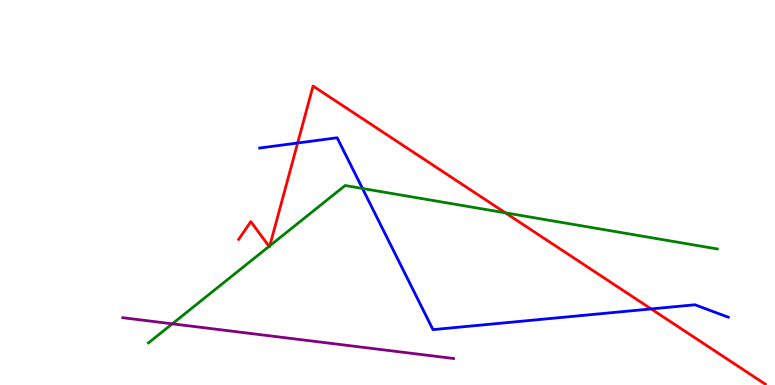[{'lines': ['blue', 'red'], 'intersections': [{'x': 3.84, 'y': 6.29}, {'x': 8.4, 'y': 1.98}]}, {'lines': ['green', 'red'], 'intersections': [{'x': 3.47, 'y': 3.6}, {'x': 3.48, 'y': 3.62}, {'x': 6.52, 'y': 4.47}]}, {'lines': ['purple', 'red'], 'intersections': []}, {'lines': ['blue', 'green'], 'intersections': [{'x': 4.68, 'y': 5.1}]}, {'lines': ['blue', 'purple'], 'intersections': []}, {'lines': ['green', 'purple'], 'intersections': [{'x': 2.22, 'y': 1.59}]}]